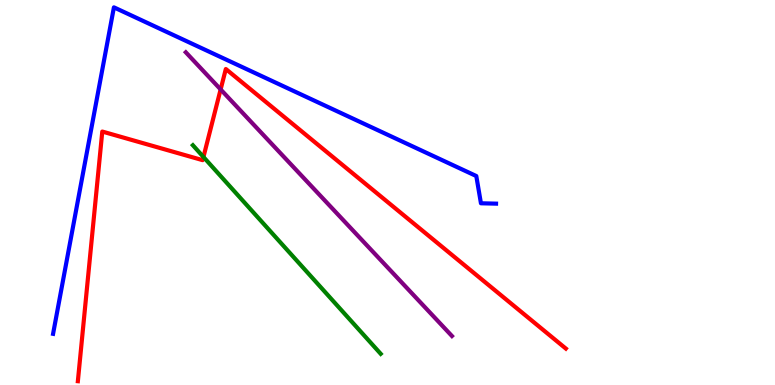[{'lines': ['blue', 'red'], 'intersections': []}, {'lines': ['green', 'red'], 'intersections': [{'x': 2.63, 'y': 5.92}]}, {'lines': ['purple', 'red'], 'intersections': [{'x': 2.85, 'y': 7.68}]}, {'lines': ['blue', 'green'], 'intersections': []}, {'lines': ['blue', 'purple'], 'intersections': []}, {'lines': ['green', 'purple'], 'intersections': []}]